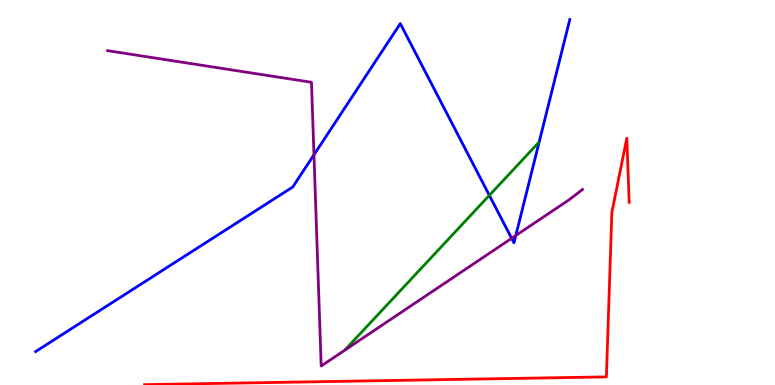[{'lines': ['blue', 'red'], 'intersections': []}, {'lines': ['green', 'red'], 'intersections': []}, {'lines': ['purple', 'red'], 'intersections': []}, {'lines': ['blue', 'green'], 'intersections': [{'x': 6.31, 'y': 4.93}]}, {'lines': ['blue', 'purple'], 'intersections': [{'x': 4.05, 'y': 5.98}, {'x': 6.6, 'y': 3.81}, {'x': 6.66, 'y': 3.88}]}, {'lines': ['green', 'purple'], 'intersections': []}]